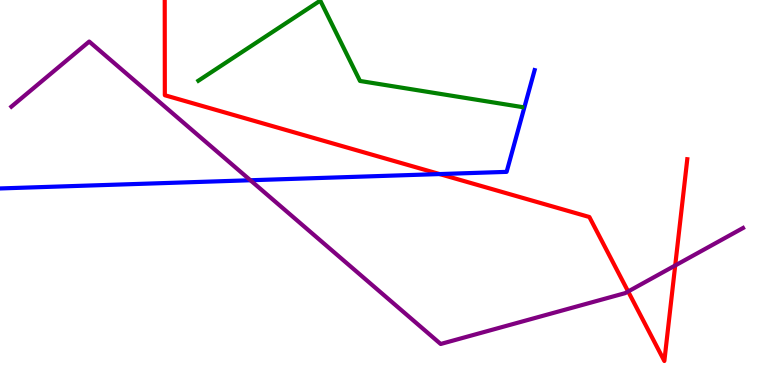[{'lines': ['blue', 'red'], 'intersections': [{'x': 5.67, 'y': 5.48}]}, {'lines': ['green', 'red'], 'intersections': []}, {'lines': ['purple', 'red'], 'intersections': [{'x': 8.11, 'y': 2.43}, {'x': 8.71, 'y': 3.1}]}, {'lines': ['blue', 'green'], 'intersections': []}, {'lines': ['blue', 'purple'], 'intersections': [{'x': 3.23, 'y': 5.32}]}, {'lines': ['green', 'purple'], 'intersections': []}]